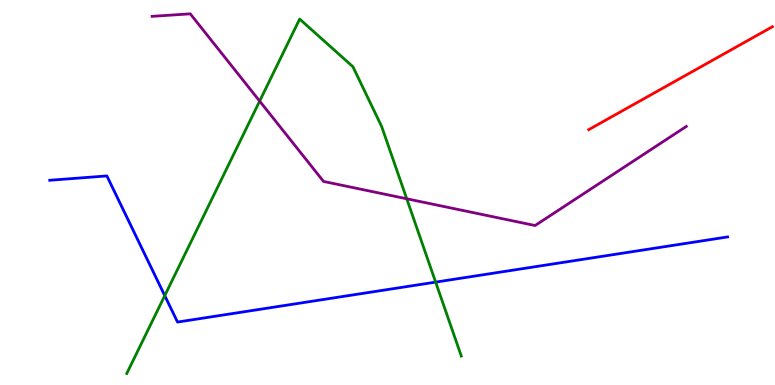[{'lines': ['blue', 'red'], 'intersections': []}, {'lines': ['green', 'red'], 'intersections': []}, {'lines': ['purple', 'red'], 'intersections': []}, {'lines': ['blue', 'green'], 'intersections': [{'x': 2.13, 'y': 2.32}, {'x': 5.62, 'y': 2.67}]}, {'lines': ['blue', 'purple'], 'intersections': []}, {'lines': ['green', 'purple'], 'intersections': [{'x': 3.35, 'y': 7.37}, {'x': 5.25, 'y': 4.84}]}]